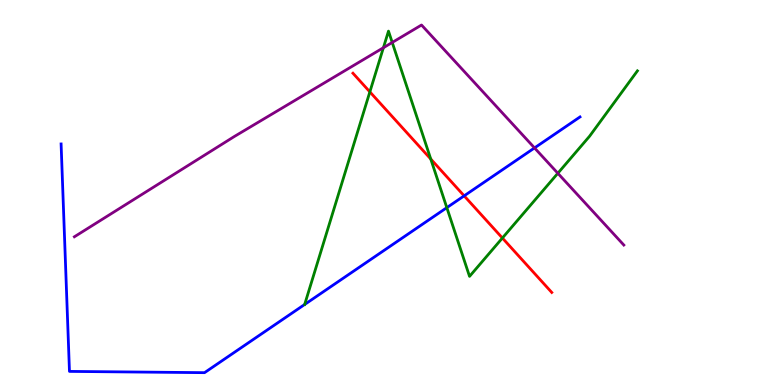[{'lines': ['blue', 'red'], 'intersections': [{'x': 5.99, 'y': 4.91}]}, {'lines': ['green', 'red'], 'intersections': [{'x': 4.77, 'y': 7.61}, {'x': 5.56, 'y': 5.87}, {'x': 6.48, 'y': 3.82}]}, {'lines': ['purple', 'red'], 'intersections': []}, {'lines': ['blue', 'green'], 'intersections': [{'x': 5.77, 'y': 4.61}]}, {'lines': ['blue', 'purple'], 'intersections': [{'x': 6.9, 'y': 6.16}]}, {'lines': ['green', 'purple'], 'intersections': [{'x': 4.95, 'y': 8.76}, {'x': 5.06, 'y': 8.9}, {'x': 7.2, 'y': 5.5}]}]